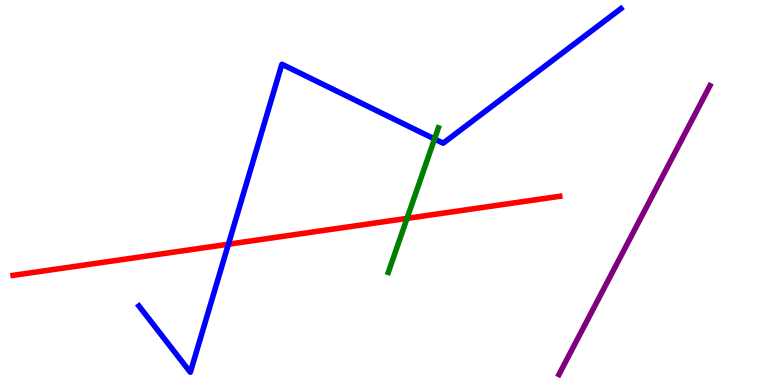[{'lines': ['blue', 'red'], 'intersections': [{'x': 2.95, 'y': 3.66}]}, {'lines': ['green', 'red'], 'intersections': [{'x': 5.25, 'y': 4.33}]}, {'lines': ['purple', 'red'], 'intersections': []}, {'lines': ['blue', 'green'], 'intersections': [{'x': 5.61, 'y': 6.39}]}, {'lines': ['blue', 'purple'], 'intersections': []}, {'lines': ['green', 'purple'], 'intersections': []}]